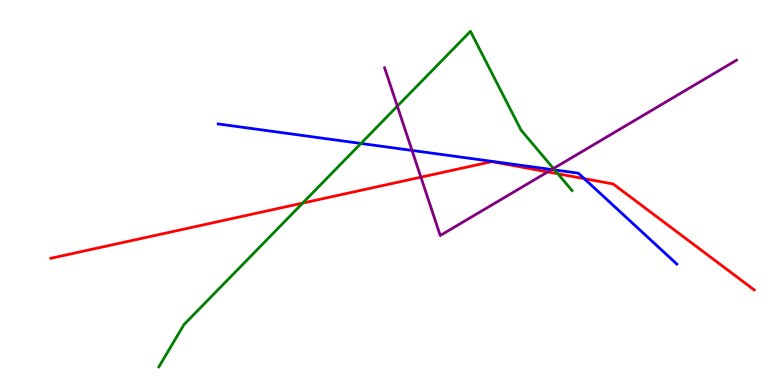[{'lines': ['blue', 'red'], 'intersections': [{'x': 7.54, 'y': 5.36}]}, {'lines': ['green', 'red'], 'intersections': [{'x': 3.91, 'y': 4.72}, {'x': 7.2, 'y': 5.49}]}, {'lines': ['purple', 'red'], 'intersections': [{'x': 5.43, 'y': 5.4}, {'x': 7.07, 'y': 5.53}]}, {'lines': ['blue', 'green'], 'intersections': [{'x': 4.66, 'y': 6.27}, {'x': 7.16, 'y': 5.59}]}, {'lines': ['blue', 'purple'], 'intersections': [{'x': 5.32, 'y': 6.09}, {'x': 7.12, 'y': 5.6}]}, {'lines': ['green', 'purple'], 'intersections': [{'x': 5.13, 'y': 7.24}, {'x': 7.14, 'y': 5.62}]}]